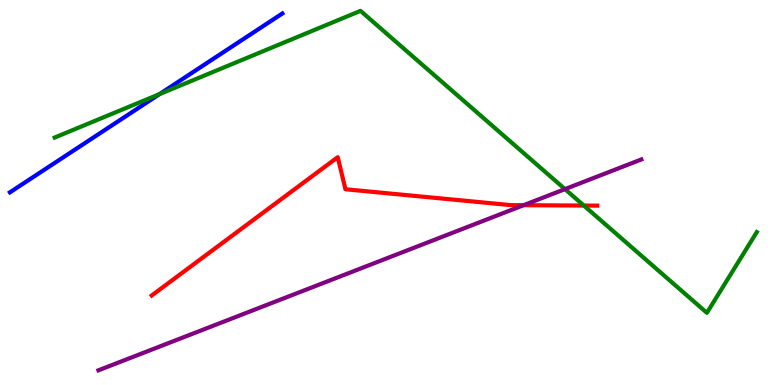[{'lines': ['blue', 'red'], 'intersections': []}, {'lines': ['green', 'red'], 'intersections': [{'x': 7.53, 'y': 4.66}]}, {'lines': ['purple', 'red'], 'intersections': [{'x': 6.76, 'y': 4.67}]}, {'lines': ['blue', 'green'], 'intersections': [{'x': 2.06, 'y': 7.56}]}, {'lines': ['blue', 'purple'], 'intersections': []}, {'lines': ['green', 'purple'], 'intersections': [{'x': 7.29, 'y': 5.09}]}]